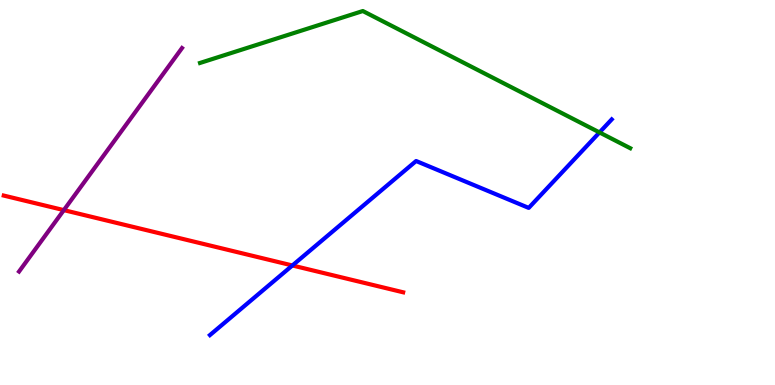[{'lines': ['blue', 'red'], 'intersections': [{'x': 3.77, 'y': 3.1}]}, {'lines': ['green', 'red'], 'intersections': []}, {'lines': ['purple', 'red'], 'intersections': [{'x': 0.824, 'y': 4.54}]}, {'lines': ['blue', 'green'], 'intersections': [{'x': 7.74, 'y': 6.56}]}, {'lines': ['blue', 'purple'], 'intersections': []}, {'lines': ['green', 'purple'], 'intersections': []}]